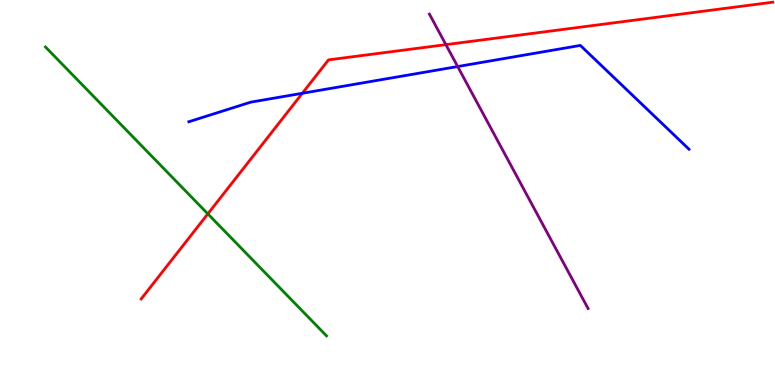[{'lines': ['blue', 'red'], 'intersections': [{'x': 3.9, 'y': 7.58}]}, {'lines': ['green', 'red'], 'intersections': [{'x': 2.68, 'y': 4.44}]}, {'lines': ['purple', 'red'], 'intersections': [{'x': 5.75, 'y': 8.84}]}, {'lines': ['blue', 'green'], 'intersections': []}, {'lines': ['blue', 'purple'], 'intersections': [{'x': 5.91, 'y': 8.27}]}, {'lines': ['green', 'purple'], 'intersections': []}]